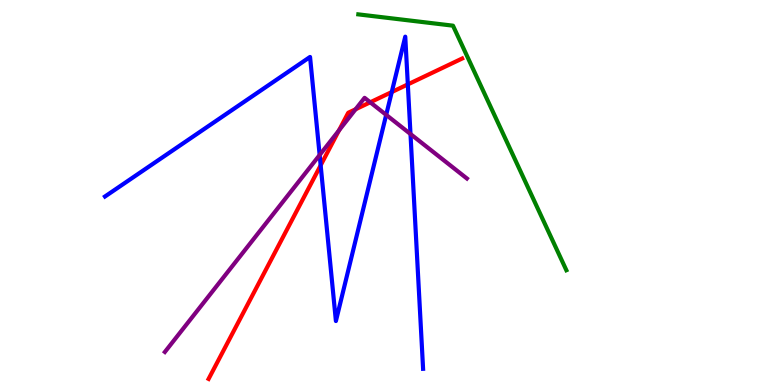[{'lines': ['blue', 'red'], 'intersections': [{'x': 4.14, 'y': 5.71}, {'x': 5.05, 'y': 7.61}, {'x': 5.26, 'y': 7.81}]}, {'lines': ['green', 'red'], 'intersections': []}, {'lines': ['purple', 'red'], 'intersections': [{'x': 4.37, 'y': 6.61}, {'x': 4.59, 'y': 7.16}, {'x': 4.78, 'y': 7.34}]}, {'lines': ['blue', 'green'], 'intersections': []}, {'lines': ['blue', 'purple'], 'intersections': [{'x': 4.12, 'y': 5.97}, {'x': 4.98, 'y': 7.02}, {'x': 5.3, 'y': 6.52}]}, {'lines': ['green', 'purple'], 'intersections': []}]